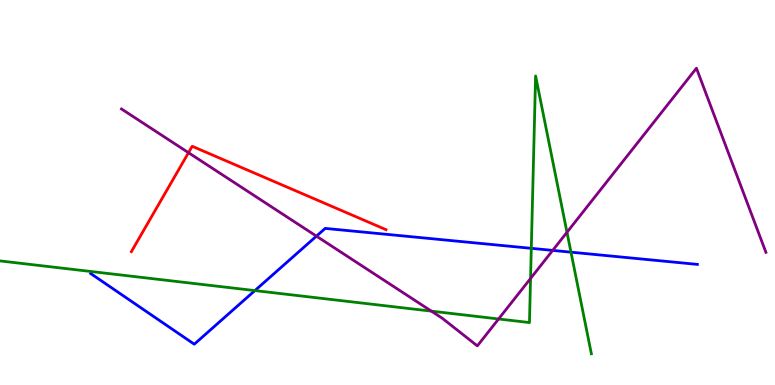[{'lines': ['blue', 'red'], 'intersections': []}, {'lines': ['green', 'red'], 'intersections': []}, {'lines': ['purple', 'red'], 'intersections': [{'x': 2.43, 'y': 6.03}]}, {'lines': ['blue', 'green'], 'intersections': [{'x': 3.29, 'y': 2.45}, {'x': 6.86, 'y': 3.55}, {'x': 7.37, 'y': 3.45}]}, {'lines': ['blue', 'purple'], 'intersections': [{'x': 4.08, 'y': 3.87}, {'x': 7.13, 'y': 3.5}]}, {'lines': ['green', 'purple'], 'intersections': [{'x': 5.57, 'y': 1.92}, {'x': 6.43, 'y': 1.72}, {'x': 6.85, 'y': 2.77}, {'x': 7.32, 'y': 3.97}]}]